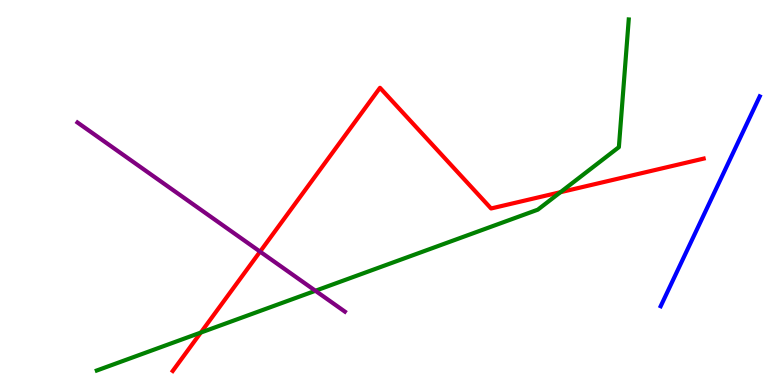[{'lines': ['blue', 'red'], 'intersections': []}, {'lines': ['green', 'red'], 'intersections': [{'x': 2.59, 'y': 1.36}, {'x': 7.23, 'y': 5.01}]}, {'lines': ['purple', 'red'], 'intersections': [{'x': 3.36, 'y': 3.46}]}, {'lines': ['blue', 'green'], 'intersections': []}, {'lines': ['blue', 'purple'], 'intersections': []}, {'lines': ['green', 'purple'], 'intersections': [{'x': 4.07, 'y': 2.45}]}]